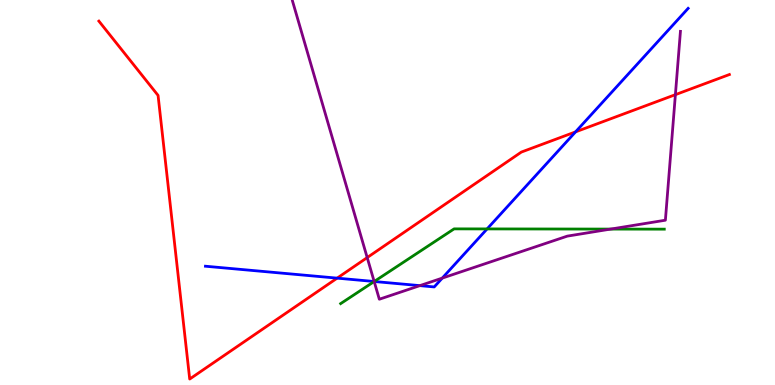[{'lines': ['blue', 'red'], 'intersections': [{'x': 4.35, 'y': 2.78}, {'x': 7.43, 'y': 6.57}]}, {'lines': ['green', 'red'], 'intersections': []}, {'lines': ['purple', 'red'], 'intersections': [{'x': 4.74, 'y': 3.31}, {'x': 8.71, 'y': 7.54}]}, {'lines': ['blue', 'green'], 'intersections': [{'x': 4.83, 'y': 2.69}, {'x': 6.29, 'y': 4.05}]}, {'lines': ['blue', 'purple'], 'intersections': [{'x': 4.83, 'y': 2.69}, {'x': 5.42, 'y': 2.58}, {'x': 5.71, 'y': 2.78}]}, {'lines': ['green', 'purple'], 'intersections': [{'x': 4.83, 'y': 2.69}, {'x': 7.88, 'y': 4.05}]}]